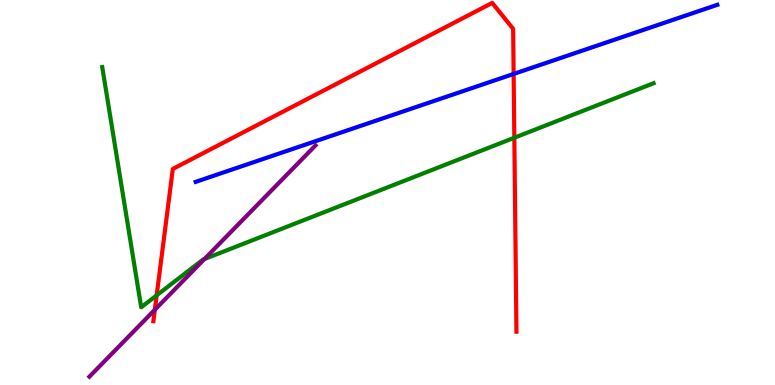[{'lines': ['blue', 'red'], 'intersections': [{'x': 6.63, 'y': 8.08}]}, {'lines': ['green', 'red'], 'intersections': [{'x': 2.02, 'y': 2.33}, {'x': 6.64, 'y': 6.42}]}, {'lines': ['purple', 'red'], 'intersections': [{'x': 2.0, 'y': 1.95}]}, {'lines': ['blue', 'green'], 'intersections': []}, {'lines': ['blue', 'purple'], 'intersections': []}, {'lines': ['green', 'purple'], 'intersections': [{'x': 2.64, 'y': 3.27}]}]